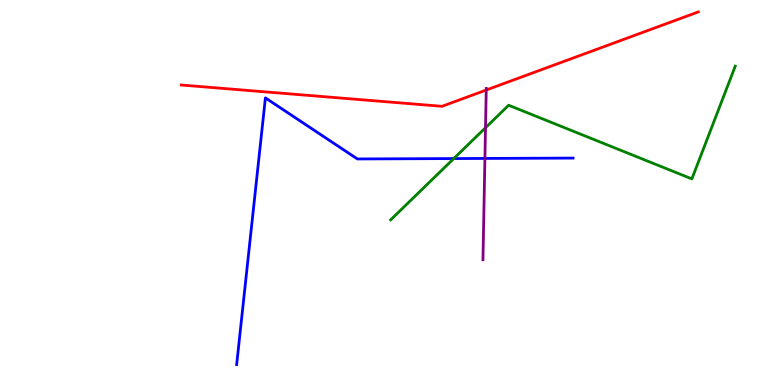[{'lines': ['blue', 'red'], 'intersections': []}, {'lines': ['green', 'red'], 'intersections': []}, {'lines': ['purple', 'red'], 'intersections': [{'x': 6.27, 'y': 7.66}]}, {'lines': ['blue', 'green'], 'intersections': [{'x': 5.86, 'y': 5.88}]}, {'lines': ['blue', 'purple'], 'intersections': [{'x': 6.26, 'y': 5.88}]}, {'lines': ['green', 'purple'], 'intersections': [{'x': 6.26, 'y': 6.68}]}]